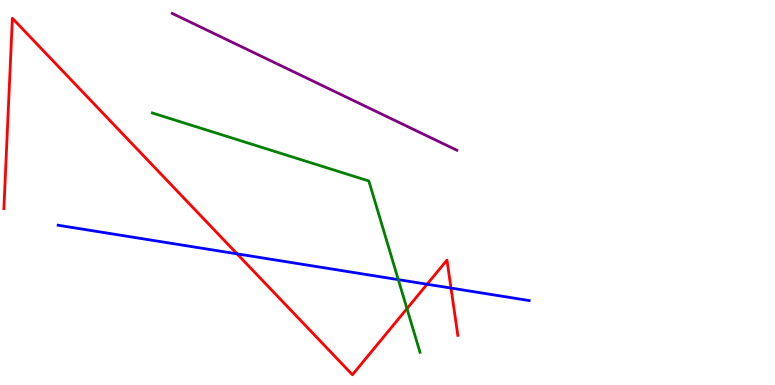[{'lines': ['blue', 'red'], 'intersections': [{'x': 3.06, 'y': 3.41}, {'x': 5.51, 'y': 2.62}, {'x': 5.82, 'y': 2.52}]}, {'lines': ['green', 'red'], 'intersections': [{'x': 5.25, 'y': 1.98}]}, {'lines': ['purple', 'red'], 'intersections': []}, {'lines': ['blue', 'green'], 'intersections': [{'x': 5.14, 'y': 2.74}]}, {'lines': ['blue', 'purple'], 'intersections': []}, {'lines': ['green', 'purple'], 'intersections': []}]